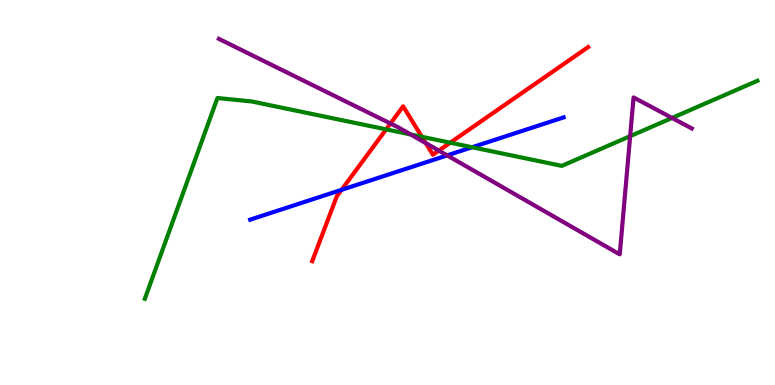[{'lines': ['blue', 'red'], 'intersections': [{'x': 4.41, 'y': 5.07}]}, {'lines': ['green', 'red'], 'intersections': [{'x': 4.98, 'y': 6.64}, {'x': 5.44, 'y': 6.45}, {'x': 5.81, 'y': 6.29}]}, {'lines': ['purple', 'red'], 'intersections': [{'x': 5.04, 'y': 6.79}, {'x': 5.49, 'y': 6.28}, {'x': 5.66, 'y': 6.09}]}, {'lines': ['blue', 'green'], 'intersections': [{'x': 6.09, 'y': 6.18}]}, {'lines': ['blue', 'purple'], 'intersections': [{'x': 5.77, 'y': 5.96}]}, {'lines': ['green', 'purple'], 'intersections': [{'x': 5.3, 'y': 6.51}, {'x': 8.13, 'y': 6.46}, {'x': 8.67, 'y': 6.94}]}]